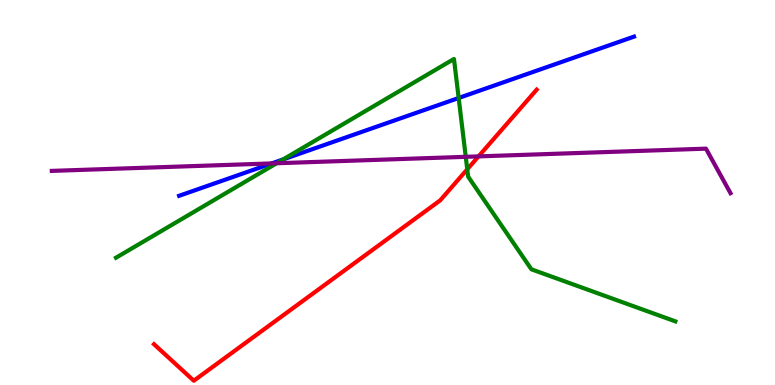[{'lines': ['blue', 'red'], 'intersections': []}, {'lines': ['green', 'red'], 'intersections': [{'x': 6.03, 'y': 5.6}]}, {'lines': ['purple', 'red'], 'intersections': [{'x': 6.17, 'y': 5.94}]}, {'lines': ['blue', 'green'], 'intersections': [{'x': 3.65, 'y': 5.86}, {'x': 5.92, 'y': 7.45}]}, {'lines': ['blue', 'purple'], 'intersections': [{'x': 3.51, 'y': 5.76}]}, {'lines': ['green', 'purple'], 'intersections': [{'x': 3.57, 'y': 5.76}, {'x': 6.01, 'y': 5.93}]}]